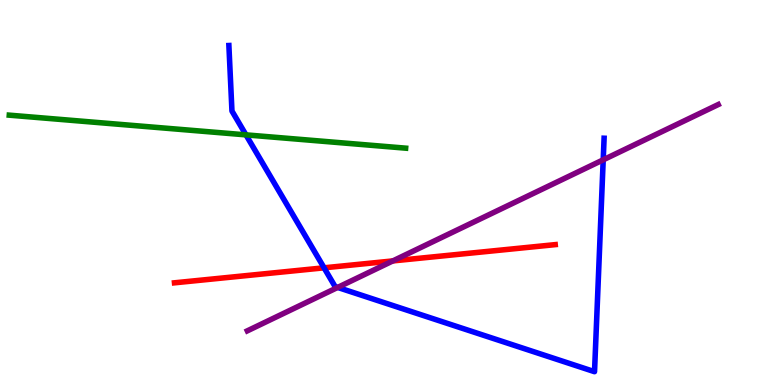[{'lines': ['blue', 'red'], 'intersections': [{'x': 4.18, 'y': 3.04}]}, {'lines': ['green', 'red'], 'intersections': []}, {'lines': ['purple', 'red'], 'intersections': [{'x': 5.07, 'y': 3.22}]}, {'lines': ['blue', 'green'], 'intersections': [{'x': 3.17, 'y': 6.5}]}, {'lines': ['blue', 'purple'], 'intersections': [{'x': 4.36, 'y': 2.53}, {'x': 7.78, 'y': 5.85}]}, {'lines': ['green', 'purple'], 'intersections': []}]